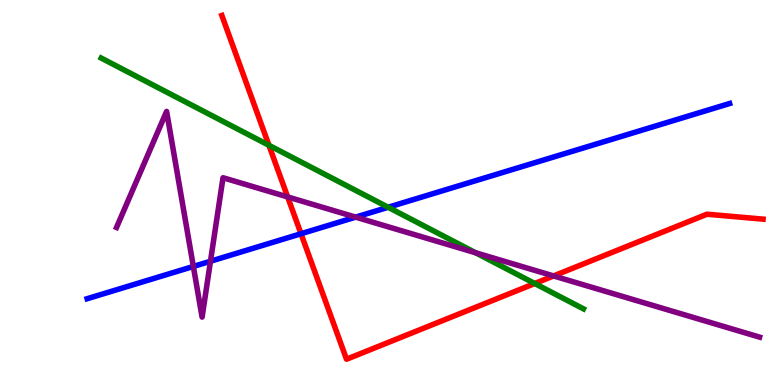[{'lines': ['blue', 'red'], 'intersections': [{'x': 3.88, 'y': 3.93}]}, {'lines': ['green', 'red'], 'intersections': [{'x': 3.47, 'y': 6.23}, {'x': 6.9, 'y': 2.64}]}, {'lines': ['purple', 'red'], 'intersections': [{'x': 3.71, 'y': 4.88}, {'x': 7.14, 'y': 2.83}]}, {'lines': ['blue', 'green'], 'intersections': [{'x': 5.01, 'y': 4.62}]}, {'lines': ['blue', 'purple'], 'intersections': [{'x': 2.49, 'y': 3.08}, {'x': 2.72, 'y': 3.21}, {'x': 4.59, 'y': 4.36}]}, {'lines': ['green', 'purple'], 'intersections': [{'x': 6.14, 'y': 3.43}]}]